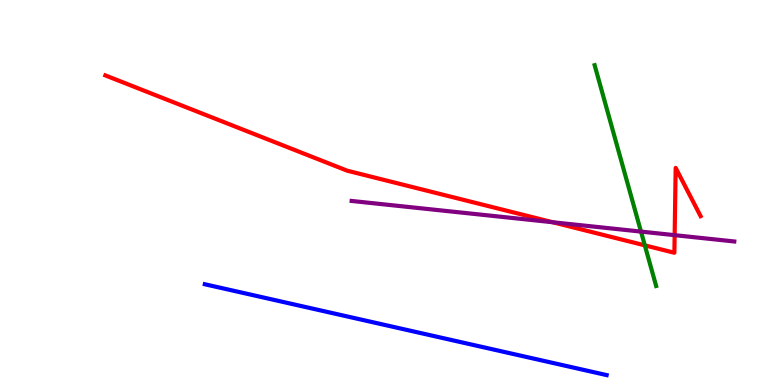[{'lines': ['blue', 'red'], 'intersections': []}, {'lines': ['green', 'red'], 'intersections': [{'x': 8.32, 'y': 3.63}]}, {'lines': ['purple', 'red'], 'intersections': [{'x': 7.13, 'y': 4.23}, {'x': 8.71, 'y': 3.89}]}, {'lines': ['blue', 'green'], 'intersections': []}, {'lines': ['blue', 'purple'], 'intersections': []}, {'lines': ['green', 'purple'], 'intersections': [{'x': 8.27, 'y': 3.98}]}]